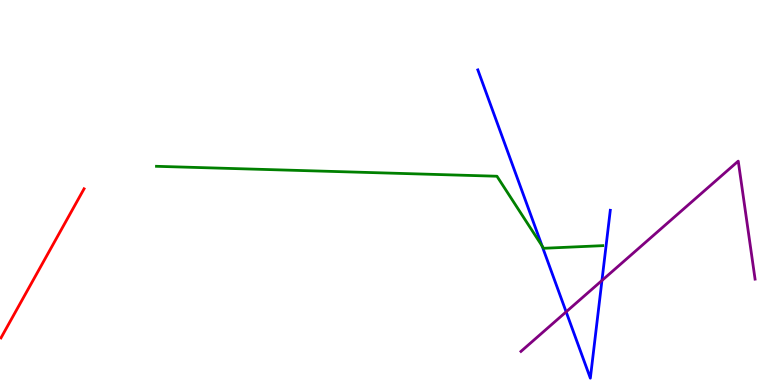[{'lines': ['blue', 'red'], 'intersections': []}, {'lines': ['green', 'red'], 'intersections': []}, {'lines': ['purple', 'red'], 'intersections': []}, {'lines': ['blue', 'green'], 'intersections': [{'x': 6.99, 'y': 3.61}]}, {'lines': ['blue', 'purple'], 'intersections': [{'x': 7.31, 'y': 1.9}, {'x': 7.77, 'y': 2.71}]}, {'lines': ['green', 'purple'], 'intersections': []}]